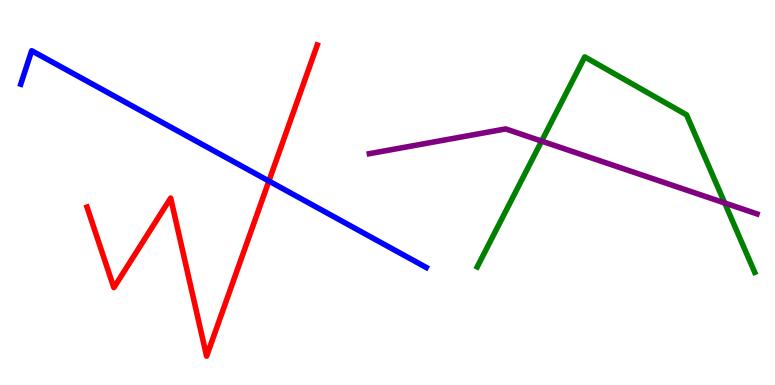[{'lines': ['blue', 'red'], 'intersections': [{'x': 3.47, 'y': 5.3}]}, {'lines': ['green', 'red'], 'intersections': []}, {'lines': ['purple', 'red'], 'intersections': []}, {'lines': ['blue', 'green'], 'intersections': []}, {'lines': ['blue', 'purple'], 'intersections': []}, {'lines': ['green', 'purple'], 'intersections': [{'x': 6.99, 'y': 6.34}, {'x': 9.35, 'y': 4.73}]}]